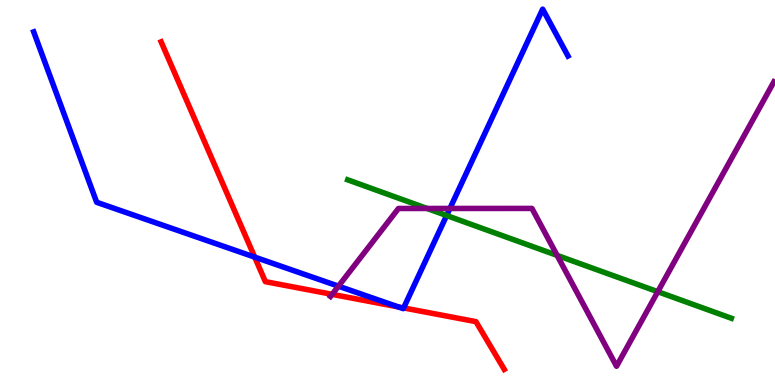[{'lines': ['blue', 'red'], 'intersections': [{'x': 3.29, 'y': 3.32}, {'x': 5.14, 'y': 2.03}, {'x': 5.21, 'y': 2.0}]}, {'lines': ['green', 'red'], 'intersections': []}, {'lines': ['purple', 'red'], 'intersections': [{'x': 4.29, 'y': 2.35}]}, {'lines': ['blue', 'green'], 'intersections': [{'x': 5.76, 'y': 4.4}]}, {'lines': ['blue', 'purple'], 'intersections': [{'x': 4.37, 'y': 2.57}, {'x': 5.81, 'y': 4.59}]}, {'lines': ['green', 'purple'], 'intersections': [{'x': 5.51, 'y': 4.59}, {'x': 7.19, 'y': 3.37}, {'x': 8.49, 'y': 2.42}]}]